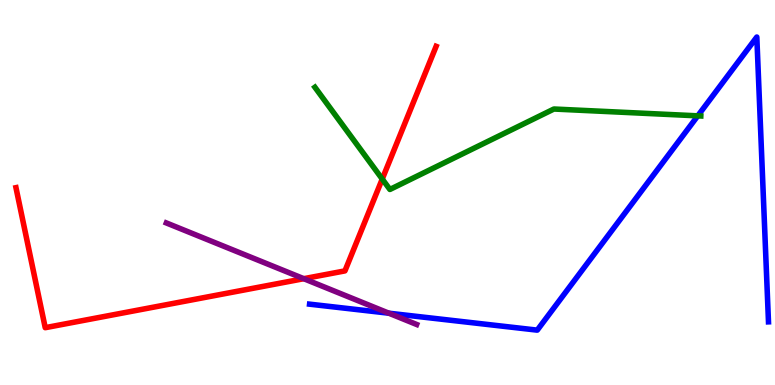[{'lines': ['blue', 'red'], 'intersections': []}, {'lines': ['green', 'red'], 'intersections': [{'x': 4.93, 'y': 5.35}]}, {'lines': ['purple', 'red'], 'intersections': [{'x': 3.92, 'y': 2.76}]}, {'lines': ['blue', 'green'], 'intersections': [{'x': 9.0, 'y': 6.99}]}, {'lines': ['blue', 'purple'], 'intersections': [{'x': 5.02, 'y': 1.86}]}, {'lines': ['green', 'purple'], 'intersections': []}]